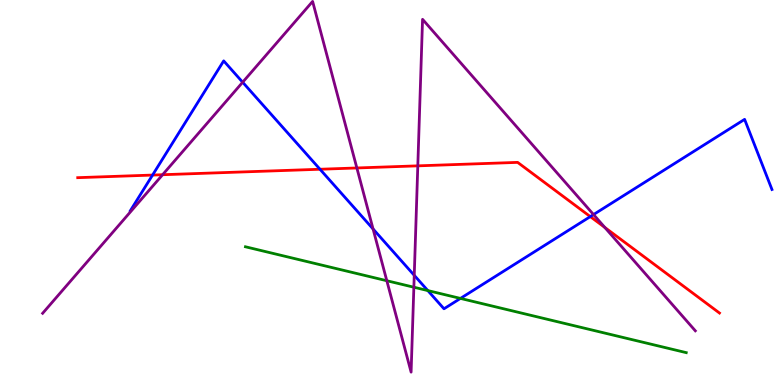[{'lines': ['blue', 'red'], 'intersections': [{'x': 1.97, 'y': 5.45}, {'x': 4.13, 'y': 5.6}, {'x': 7.62, 'y': 4.37}]}, {'lines': ['green', 'red'], 'intersections': []}, {'lines': ['purple', 'red'], 'intersections': [{'x': 2.1, 'y': 5.46}, {'x': 4.6, 'y': 5.64}, {'x': 5.39, 'y': 5.69}, {'x': 7.8, 'y': 4.09}]}, {'lines': ['blue', 'green'], 'intersections': [{'x': 5.52, 'y': 2.45}, {'x': 5.94, 'y': 2.25}]}, {'lines': ['blue', 'purple'], 'intersections': [{'x': 3.13, 'y': 7.86}, {'x': 4.81, 'y': 4.05}, {'x': 5.35, 'y': 2.85}, {'x': 7.66, 'y': 4.43}]}, {'lines': ['green', 'purple'], 'intersections': [{'x': 4.99, 'y': 2.71}, {'x': 5.34, 'y': 2.54}]}]